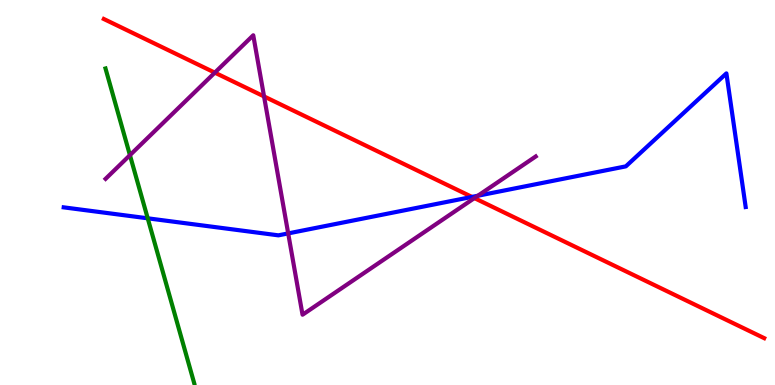[{'lines': ['blue', 'red'], 'intersections': [{'x': 6.09, 'y': 4.89}]}, {'lines': ['green', 'red'], 'intersections': []}, {'lines': ['purple', 'red'], 'intersections': [{'x': 2.77, 'y': 8.11}, {'x': 3.41, 'y': 7.5}, {'x': 6.12, 'y': 4.85}]}, {'lines': ['blue', 'green'], 'intersections': [{'x': 1.91, 'y': 4.33}]}, {'lines': ['blue', 'purple'], 'intersections': [{'x': 3.72, 'y': 3.94}, {'x': 6.17, 'y': 4.92}]}, {'lines': ['green', 'purple'], 'intersections': [{'x': 1.68, 'y': 5.97}]}]